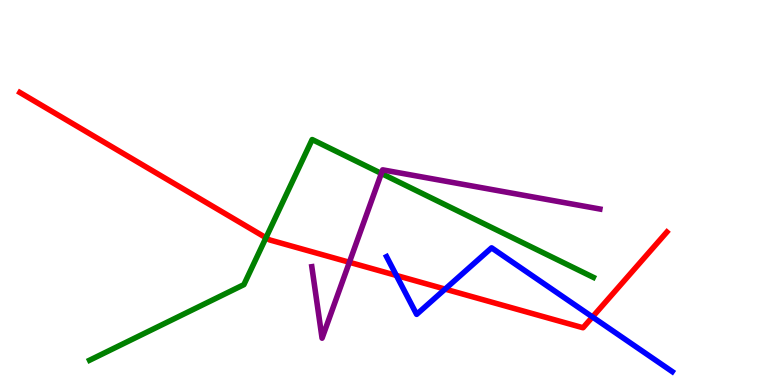[{'lines': ['blue', 'red'], 'intersections': [{'x': 5.11, 'y': 2.85}, {'x': 5.74, 'y': 2.49}, {'x': 7.64, 'y': 1.77}]}, {'lines': ['green', 'red'], 'intersections': [{'x': 3.43, 'y': 3.82}]}, {'lines': ['purple', 'red'], 'intersections': [{'x': 4.51, 'y': 3.19}]}, {'lines': ['blue', 'green'], 'intersections': []}, {'lines': ['blue', 'purple'], 'intersections': []}, {'lines': ['green', 'purple'], 'intersections': [{'x': 4.92, 'y': 5.49}]}]